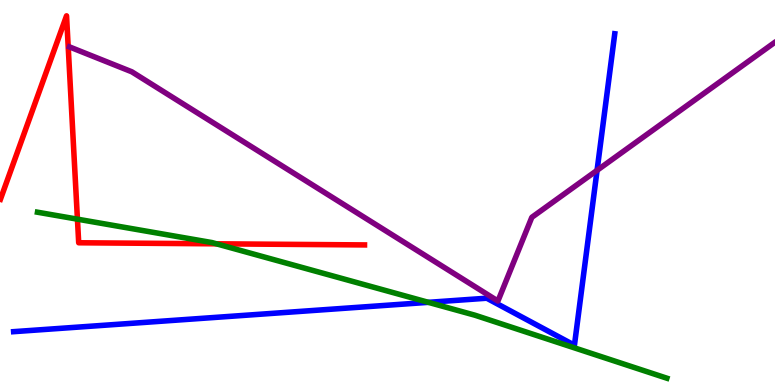[{'lines': ['blue', 'red'], 'intersections': []}, {'lines': ['green', 'red'], 'intersections': [{'x': 0.999, 'y': 4.31}, {'x': 2.79, 'y': 3.67}]}, {'lines': ['purple', 'red'], 'intersections': []}, {'lines': ['blue', 'green'], 'intersections': [{'x': 5.53, 'y': 2.15}]}, {'lines': ['blue', 'purple'], 'intersections': [{'x': 7.7, 'y': 5.58}]}, {'lines': ['green', 'purple'], 'intersections': []}]